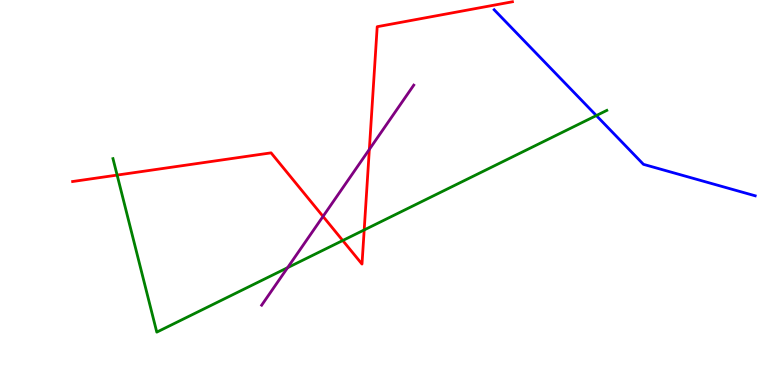[{'lines': ['blue', 'red'], 'intersections': []}, {'lines': ['green', 'red'], 'intersections': [{'x': 1.51, 'y': 5.45}, {'x': 4.42, 'y': 3.75}, {'x': 4.7, 'y': 4.03}]}, {'lines': ['purple', 'red'], 'intersections': [{'x': 4.17, 'y': 4.38}, {'x': 4.77, 'y': 6.12}]}, {'lines': ['blue', 'green'], 'intersections': [{'x': 7.69, 'y': 7.0}]}, {'lines': ['blue', 'purple'], 'intersections': []}, {'lines': ['green', 'purple'], 'intersections': [{'x': 3.71, 'y': 3.05}]}]